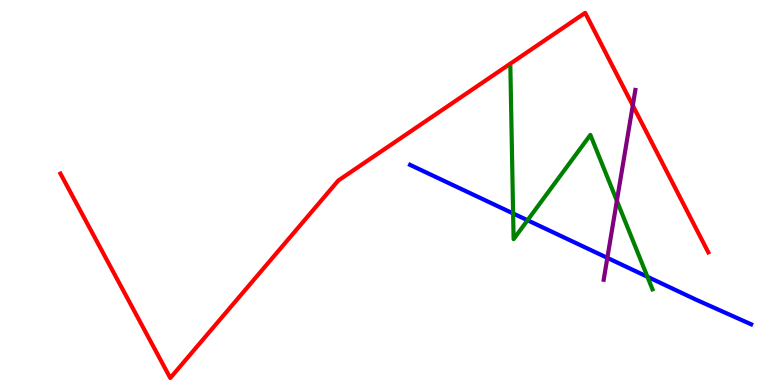[{'lines': ['blue', 'red'], 'intersections': []}, {'lines': ['green', 'red'], 'intersections': []}, {'lines': ['purple', 'red'], 'intersections': [{'x': 8.16, 'y': 7.26}]}, {'lines': ['blue', 'green'], 'intersections': [{'x': 6.62, 'y': 4.46}, {'x': 6.81, 'y': 4.28}, {'x': 8.35, 'y': 2.81}]}, {'lines': ['blue', 'purple'], 'intersections': [{'x': 7.84, 'y': 3.3}]}, {'lines': ['green', 'purple'], 'intersections': [{'x': 7.96, 'y': 4.79}]}]